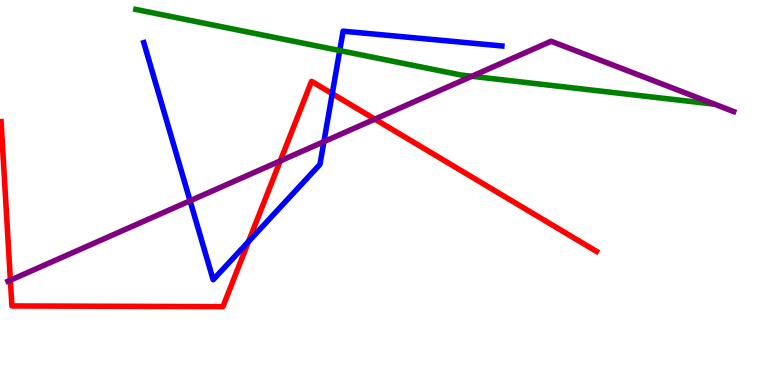[{'lines': ['blue', 'red'], 'intersections': [{'x': 3.21, 'y': 3.73}, {'x': 4.29, 'y': 7.57}]}, {'lines': ['green', 'red'], 'intersections': []}, {'lines': ['purple', 'red'], 'intersections': [{'x': 0.134, 'y': 2.72}, {'x': 3.62, 'y': 5.82}, {'x': 4.84, 'y': 6.91}]}, {'lines': ['blue', 'green'], 'intersections': [{'x': 4.38, 'y': 8.69}]}, {'lines': ['blue', 'purple'], 'intersections': [{'x': 2.45, 'y': 4.78}, {'x': 4.18, 'y': 6.32}]}, {'lines': ['green', 'purple'], 'intersections': [{'x': 6.09, 'y': 8.02}]}]